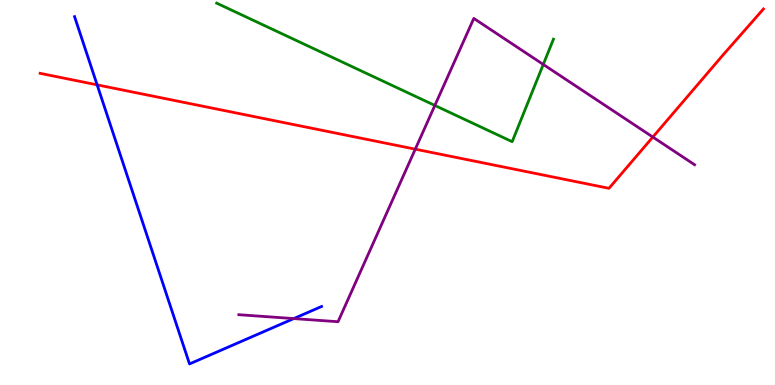[{'lines': ['blue', 'red'], 'intersections': [{'x': 1.25, 'y': 7.8}]}, {'lines': ['green', 'red'], 'intersections': []}, {'lines': ['purple', 'red'], 'intersections': [{'x': 5.36, 'y': 6.13}, {'x': 8.42, 'y': 6.44}]}, {'lines': ['blue', 'green'], 'intersections': []}, {'lines': ['blue', 'purple'], 'intersections': [{'x': 3.79, 'y': 1.72}]}, {'lines': ['green', 'purple'], 'intersections': [{'x': 5.61, 'y': 7.26}, {'x': 7.01, 'y': 8.33}]}]